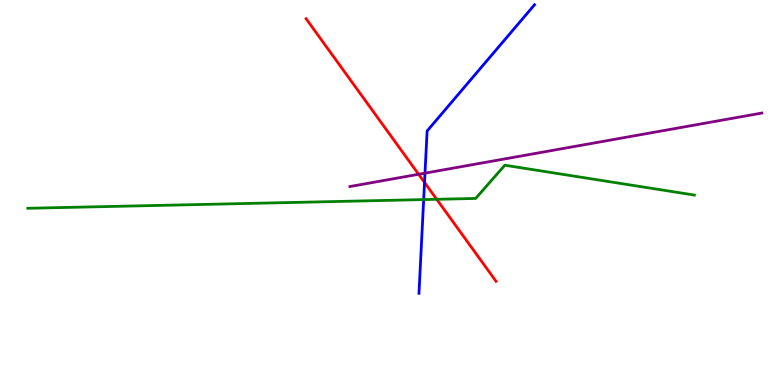[{'lines': ['blue', 'red'], 'intersections': [{'x': 5.48, 'y': 5.26}]}, {'lines': ['green', 'red'], 'intersections': [{'x': 5.64, 'y': 4.82}]}, {'lines': ['purple', 'red'], 'intersections': [{'x': 5.4, 'y': 5.47}]}, {'lines': ['blue', 'green'], 'intersections': [{'x': 5.47, 'y': 4.82}]}, {'lines': ['blue', 'purple'], 'intersections': [{'x': 5.48, 'y': 5.5}]}, {'lines': ['green', 'purple'], 'intersections': []}]